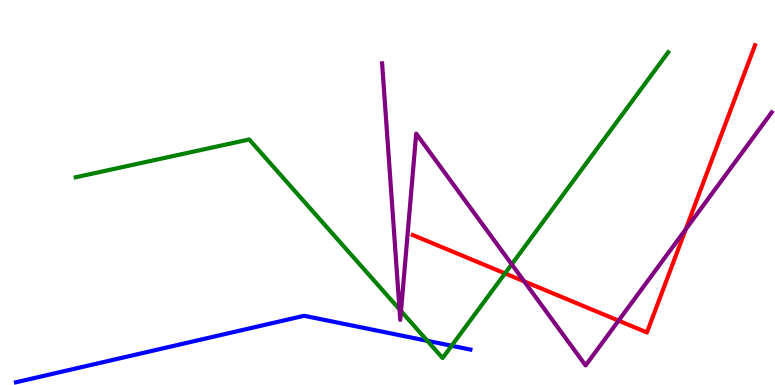[{'lines': ['blue', 'red'], 'intersections': []}, {'lines': ['green', 'red'], 'intersections': [{'x': 6.52, 'y': 2.9}]}, {'lines': ['purple', 'red'], 'intersections': [{'x': 6.76, 'y': 2.69}, {'x': 7.98, 'y': 1.67}, {'x': 8.85, 'y': 4.05}]}, {'lines': ['blue', 'green'], 'intersections': [{'x': 5.51, 'y': 1.15}, {'x': 5.83, 'y': 1.02}]}, {'lines': ['blue', 'purple'], 'intersections': []}, {'lines': ['green', 'purple'], 'intersections': [{'x': 5.16, 'y': 1.96}, {'x': 5.17, 'y': 1.92}, {'x': 6.6, 'y': 3.13}]}]